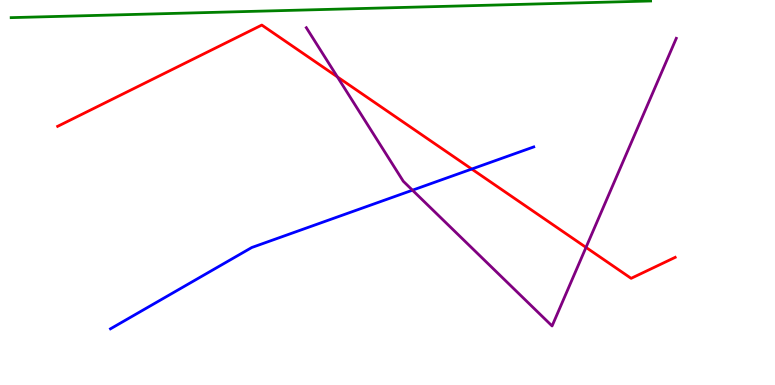[{'lines': ['blue', 'red'], 'intersections': [{'x': 6.09, 'y': 5.61}]}, {'lines': ['green', 'red'], 'intersections': []}, {'lines': ['purple', 'red'], 'intersections': [{'x': 4.35, 'y': 8.0}, {'x': 7.56, 'y': 3.57}]}, {'lines': ['blue', 'green'], 'intersections': []}, {'lines': ['blue', 'purple'], 'intersections': [{'x': 5.32, 'y': 5.06}]}, {'lines': ['green', 'purple'], 'intersections': []}]